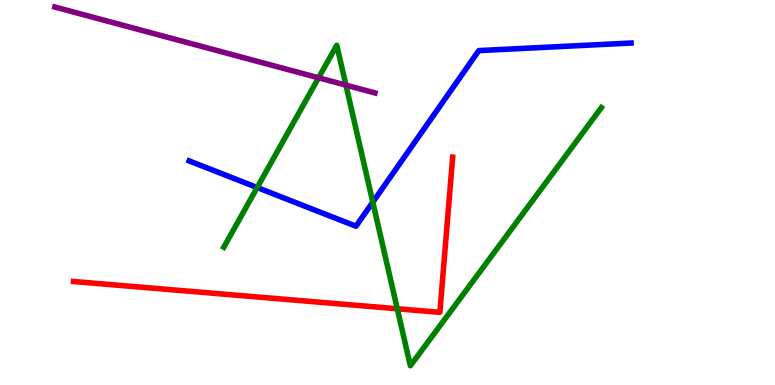[{'lines': ['blue', 'red'], 'intersections': []}, {'lines': ['green', 'red'], 'intersections': [{'x': 5.13, 'y': 1.98}]}, {'lines': ['purple', 'red'], 'intersections': []}, {'lines': ['blue', 'green'], 'intersections': [{'x': 3.32, 'y': 5.13}, {'x': 4.81, 'y': 4.75}]}, {'lines': ['blue', 'purple'], 'intersections': []}, {'lines': ['green', 'purple'], 'intersections': [{'x': 4.11, 'y': 7.98}, {'x': 4.46, 'y': 7.79}]}]